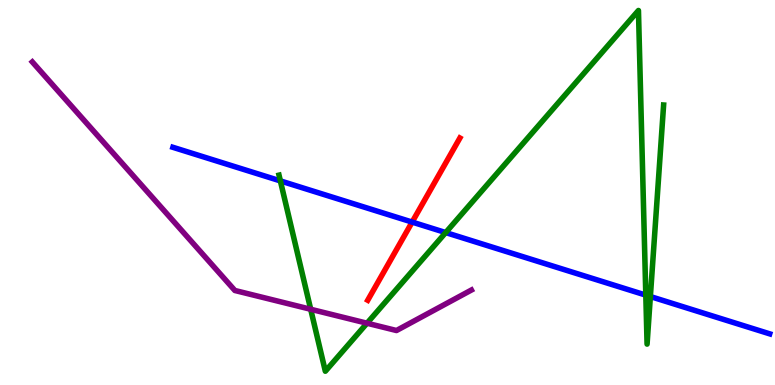[{'lines': ['blue', 'red'], 'intersections': [{'x': 5.32, 'y': 4.23}]}, {'lines': ['green', 'red'], 'intersections': []}, {'lines': ['purple', 'red'], 'intersections': []}, {'lines': ['blue', 'green'], 'intersections': [{'x': 3.62, 'y': 5.3}, {'x': 5.75, 'y': 3.96}, {'x': 8.33, 'y': 2.33}, {'x': 8.39, 'y': 2.3}]}, {'lines': ['blue', 'purple'], 'intersections': []}, {'lines': ['green', 'purple'], 'intersections': [{'x': 4.01, 'y': 1.97}, {'x': 4.74, 'y': 1.6}]}]